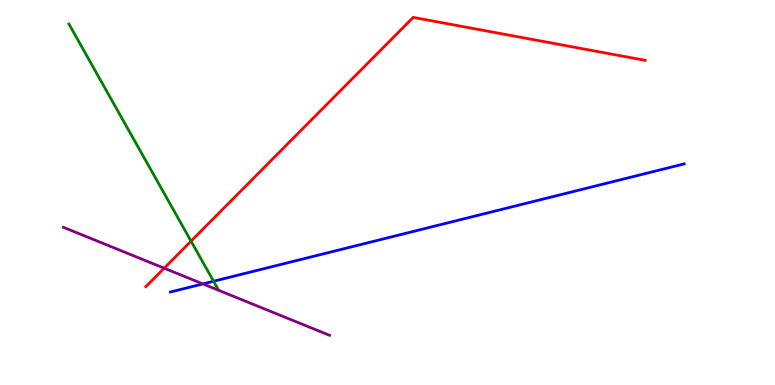[{'lines': ['blue', 'red'], 'intersections': []}, {'lines': ['green', 'red'], 'intersections': [{'x': 2.47, 'y': 3.74}]}, {'lines': ['purple', 'red'], 'intersections': [{'x': 2.12, 'y': 3.03}]}, {'lines': ['blue', 'green'], 'intersections': [{'x': 2.76, 'y': 2.7}]}, {'lines': ['blue', 'purple'], 'intersections': [{'x': 2.62, 'y': 2.63}]}, {'lines': ['green', 'purple'], 'intersections': []}]